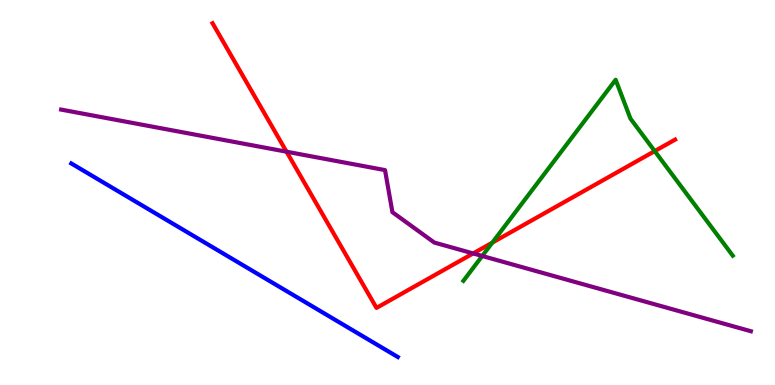[{'lines': ['blue', 'red'], 'intersections': []}, {'lines': ['green', 'red'], 'intersections': [{'x': 6.35, 'y': 3.7}, {'x': 8.45, 'y': 6.08}]}, {'lines': ['purple', 'red'], 'intersections': [{'x': 3.7, 'y': 6.06}, {'x': 6.11, 'y': 3.42}]}, {'lines': ['blue', 'green'], 'intersections': []}, {'lines': ['blue', 'purple'], 'intersections': []}, {'lines': ['green', 'purple'], 'intersections': [{'x': 6.22, 'y': 3.35}]}]